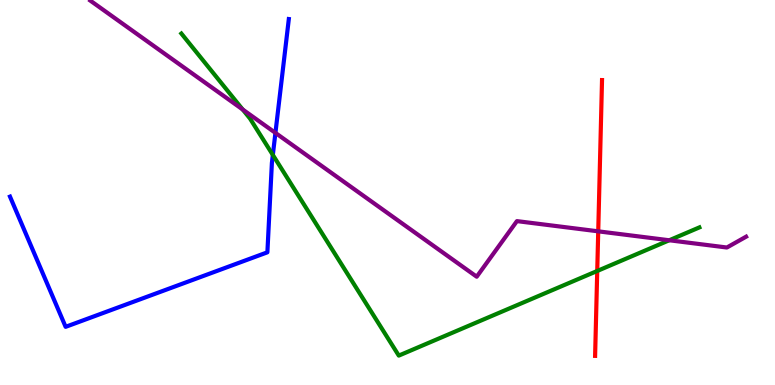[{'lines': ['blue', 'red'], 'intersections': []}, {'lines': ['green', 'red'], 'intersections': [{'x': 7.71, 'y': 2.96}]}, {'lines': ['purple', 'red'], 'intersections': [{'x': 7.72, 'y': 3.99}]}, {'lines': ['blue', 'green'], 'intersections': [{'x': 3.52, 'y': 5.98}]}, {'lines': ['blue', 'purple'], 'intersections': [{'x': 3.55, 'y': 6.55}]}, {'lines': ['green', 'purple'], 'intersections': [{'x': 3.13, 'y': 7.16}, {'x': 8.64, 'y': 3.76}]}]